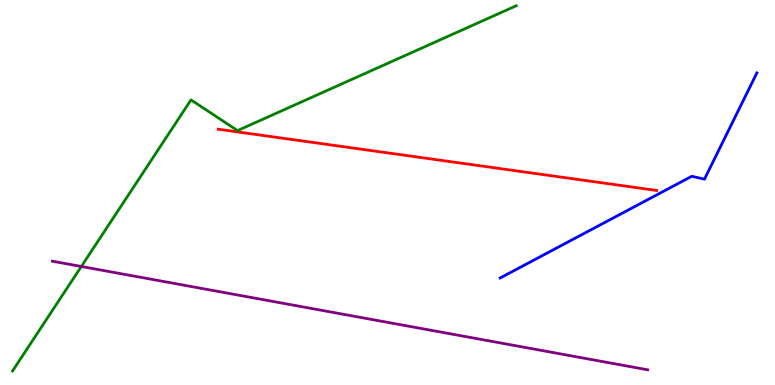[{'lines': ['blue', 'red'], 'intersections': []}, {'lines': ['green', 'red'], 'intersections': []}, {'lines': ['purple', 'red'], 'intersections': []}, {'lines': ['blue', 'green'], 'intersections': []}, {'lines': ['blue', 'purple'], 'intersections': []}, {'lines': ['green', 'purple'], 'intersections': [{'x': 1.05, 'y': 3.08}]}]